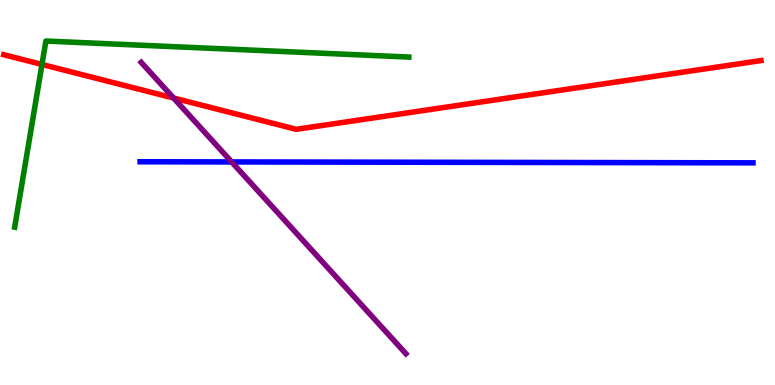[{'lines': ['blue', 'red'], 'intersections': []}, {'lines': ['green', 'red'], 'intersections': [{'x': 0.541, 'y': 8.33}]}, {'lines': ['purple', 'red'], 'intersections': [{'x': 2.24, 'y': 7.45}]}, {'lines': ['blue', 'green'], 'intersections': []}, {'lines': ['blue', 'purple'], 'intersections': [{'x': 2.99, 'y': 5.79}]}, {'lines': ['green', 'purple'], 'intersections': []}]